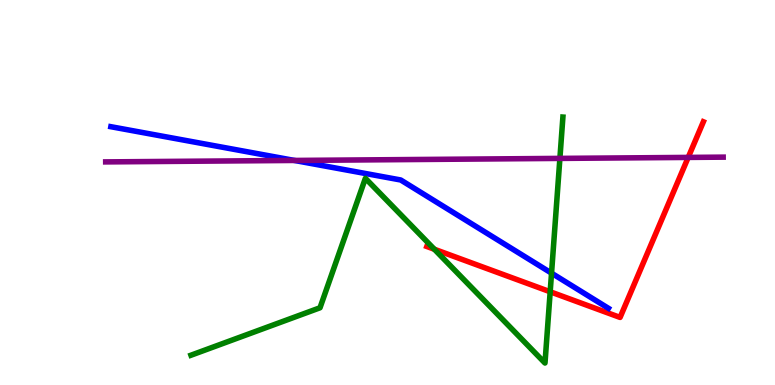[{'lines': ['blue', 'red'], 'intersections': []}, {'lines': ['green', 'red'], 'intersections': [{'x': 5.6, 'y': 3.53}, {'x': 7.1, 'y': 2.42}]}, {'lines': ['purple', 'red'], 'intersections': [{'x': 8.88, 'y': 5.91}]}, {'lines': ['blue', 'green'], 'intersections': [{'x': 7.12, 'y': 2.91}]}, {'lines': ['blue', 'purple'], 'intersections': [{'x': 3.8, 'y': 5.83}]}, {'lines': ['green', 'purple'], 'intersections': [{'x': 7.22, 'y': 5.89}]}]